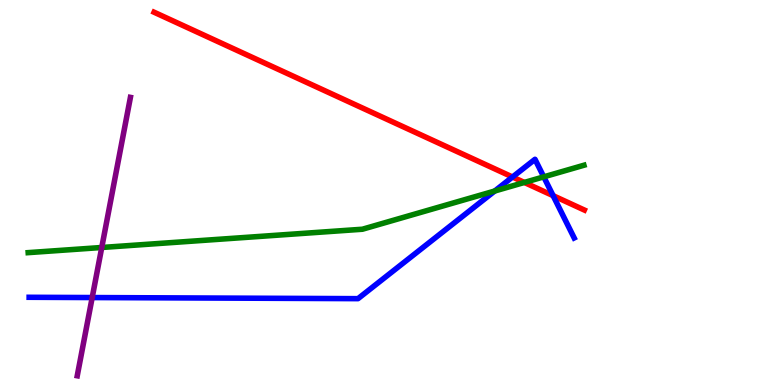[{'lines': ['blue', 'red'], 'intersections': [{'x': 6.61, 'y': 5.4}, {'x': 7.14, 'y': 4.92}]}, {'lines': ['green', 'red'], 'intersections': [{'x': 6.77, 'y': 5.26}]}, {'lines': ['purple', 'red'], 'intersections': []}, {'lines': ['blue', 'green'], 'intersections': [{'x': 6.38, 'y': 5.04}, {'x': 7.02, 'y': 5.41}]}, {'lines': ['blue', 'purple'], 'intersections': [{'x': 1.19, 'y': 2.27}]}, {'lines': ['green', 'purple'], 'intersections': [{'x': 1.31, 'y': 3.57}]}]